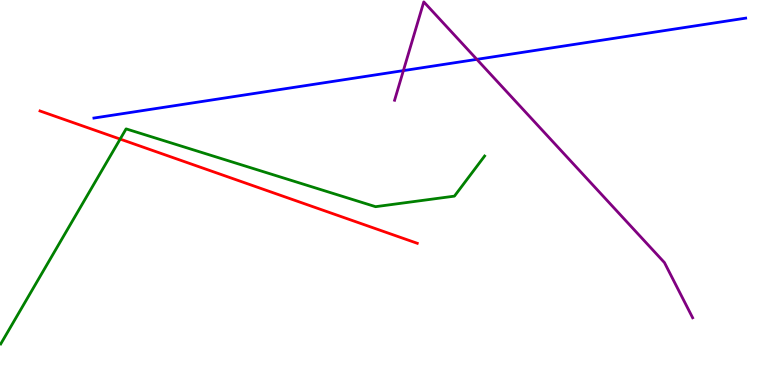[{'lines': ['blue', 'red'], 'intersections': []}, {'lines': ['green', 'red'], 'intersections': [{'x': 1.55, 'y': 6.39}]}, {'lines': ['purple', 'red'], 'intersections': []}, {'lines': ['blue', 'green'], 'intersections': []}, {'lines': ['blue', 'purple'], 'intersections': [{'x': 5.2, 'y': 8.17}, {'x': 6.15, 'y': 8.46}]}, {'lines': ['green', 'purple'], 'intersections': []}]